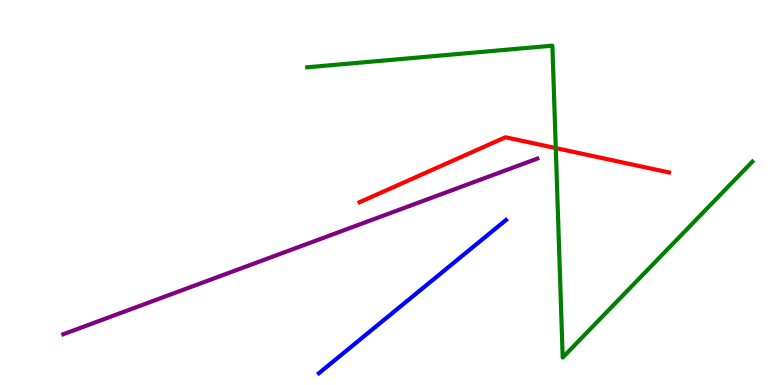[{'lines': ['blue', 'red'], 'intersections': []}, {'lines': ['green', 'red'], 'intersections': [{'x': 7.17, 'y': 6.15}]}, {'lines': ['purple', 'red'], 'intersections': []}, {'lines': ['blue', 'green'], 'intersections': []}, {'lines': ['blue', 'purple'], 'intersections': []}, {'lines': ['green', 'purple'], 'intersections': []}]